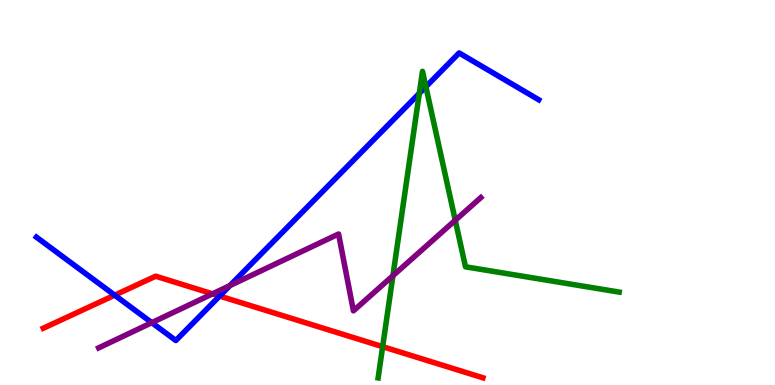[{'lines': ['blue', 'red'], 'intersections': [{'x': 1.48, 'y': 2.33}, {'x': 2.83, 'y': 2.31}]}, {'lines': ['green', 'red'], 'intersections': [{'x': 4.94, 'y': 0.996}]}, {'lines': ['purple', 'red'], 'intersections': [{'x': 2.74, 'y': 2.37}]}, {'lines': ['blue', 'green'], 'intersections': [{'x': 5.41, 'y': 7.57}, {'x': 5.5, 'y': 7.75}]}, {'lines': ['blue', 'purple'], 'intersections': [{'x': 1.96, 'y': 1.62}, {'x': 2.97, 'y': 2.58}]}, {'lines': ['green', 'purple'], 'intersections': [{'x': 5.07, 'y': 2.84}, {'x': 5.87, 'y': 4.28}]}]